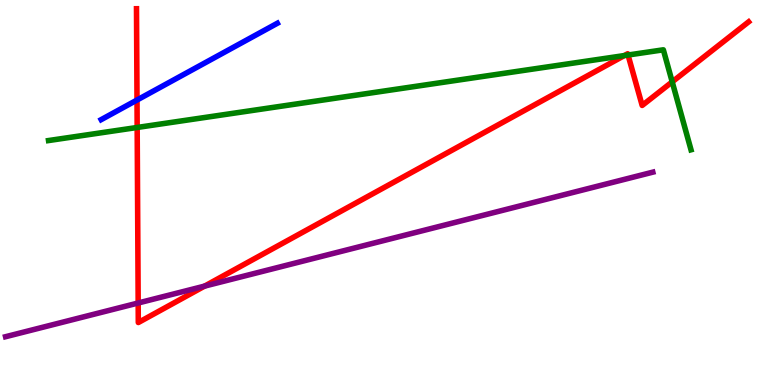[{'lines': ['blue', 'red'], 'intersections': [{'x': 1.77, 'y': 7.4}]}, {'lines': ['green', 'red'], 'intersections': [{'x': 1.77, 'y': 6.69}, {'x': 8.06, 'y': 8.56}, {'x': 8.1, 'y': 8.57}, {'x': 8.67, 'y': 7.87}]}, {'lines': ['purple', 'red'], 'intersections': [{'x': 1.78, 'y': 2.13}, {'x': 2.64, 'y': 2.57}]}, {'lines': ['blue', 'green'], 'intersections': []}, {'lines': ['blue', 'purple'], 'intersections': []}, {'lines': ['green', 'purple'], 'intersections': []}]